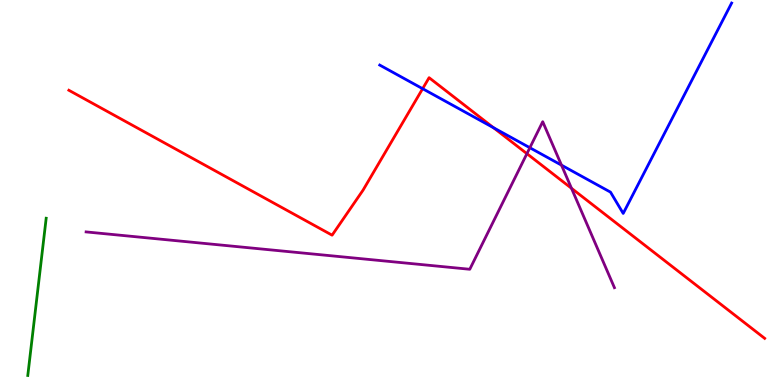[{'lines': ['blue', 'red'], 'intersections': [{'x': 5.45, 'y': 7.7}, {'x': 6.37, 'y': 6.68}]}, {'lines': ['green', 'red'], 'intersections': []}, {'lines': ['purple', 'red'], 'intersections': [{'x': 6.8, 'y': 6.01}, {'x': 7.37, 'y': 5.11}]}, {'lines': ['blue', 'green'], 'intersections': []}, {'lines': ['blue', 'purple'], 'intersections': [{'x': 6.84, 'y': 6.16}, {'x': 7.25, 'y': 5.71}]}, {'lines': ['green', 'purple'], 'intersections': []}]